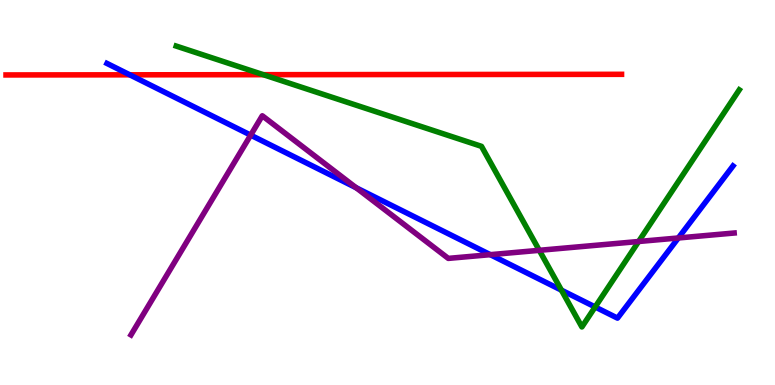[{'lines': ['blue', 'red'], 'intersections': [{'x': 1.67, 'y': 8.06}]}, {'lines': ['green', 'red'], 'intersections': [{'x': 3.4, 'y': 8.06}]}, {'lines': ['purple', 'red'], 'intersections': []}, {'lines': ['blue', 'green'], 'intersections': [{'x': 7.24, 'y': 2.46}, {'x': 7.68, 'y': 2.03}]}, {'lines': ['blue', 'purple'], 'intersections': [{'x': 3.23, 'y': 6.49}, {'x': 4.6, 'y': 5.12}, {'x': 6.33, 'y': 3.39}, {'x': 8.75, 'y': 3.82}]}, {'lines': ['green', 'purple'], 'intersections': [{'x': 6.96, 'y': 3.5}, {'x': 8.24, 'y': 3.73}]}]